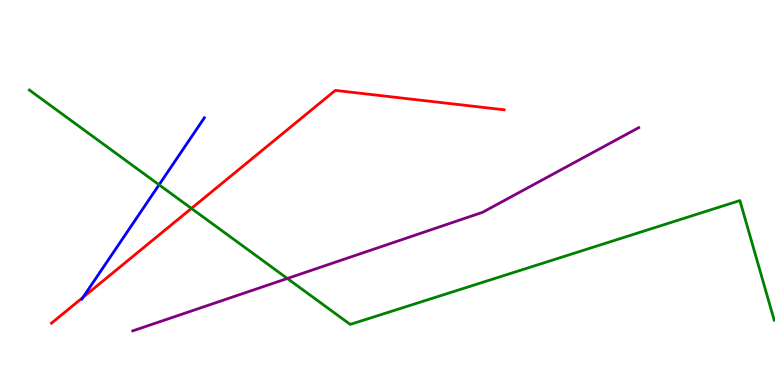[{'lines': ['blue', 'red'], 'intersections': [{'x': 1.07, 'y': 2.28}]}, {'lines': ['green', 'red'], 'intersections': [{'x': 2.47, 'y': 4.59}]}, {'lines': ['purple', 'red'], 'intersections': []}, {'lines': ['blue', 'green'], 'intersections': [{'x': 2.05, 'y': 5.2}]}, {'lines': ['blue', 'purple'], 'intersections': []}, {'lines': ['green', 'purple'], 'intersections': [{'x': 3.71, 'y': 2.77}]}]